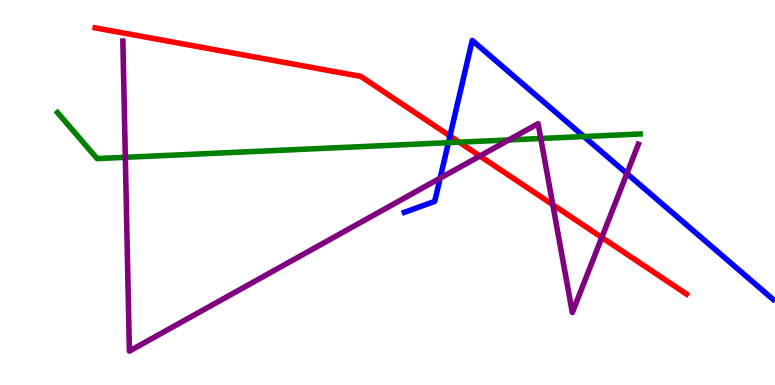[{'lines': ['blue', 'red'], 'intersections': [{'x': 5.81, 'y': 6.47}]}, {'lines': ['green', 'red'], 'intersections': [{'x': 5.93, 'y': 6.31}]}, {'lines': ['purple', 'red'], 'intersections': [{'x': 6.19, 'y': 5.95}, {'x': 7.13, 'y': 4.68}, {'x': 7.77, 'y': 3.83}]}, {'lines': ['blue', 'green'], 'intersections': [{'x': 5.79, 'y': 6.29}, {'x': 7.53, 'y': 6.45}]}, {'lines': ['blue', 'purple'], 'intersections': [{'x': 5.68, 'y': 5.37}, {'x': 8.09, 'y': 5.49}]}, {'lines': ['green', 'purple'], 'intersections': [{'x': 1.62, 'y': 5.91}, {'x': 6.57, 'y': 6.37}, {'x': 6.98, 'y': 6.4}]}]